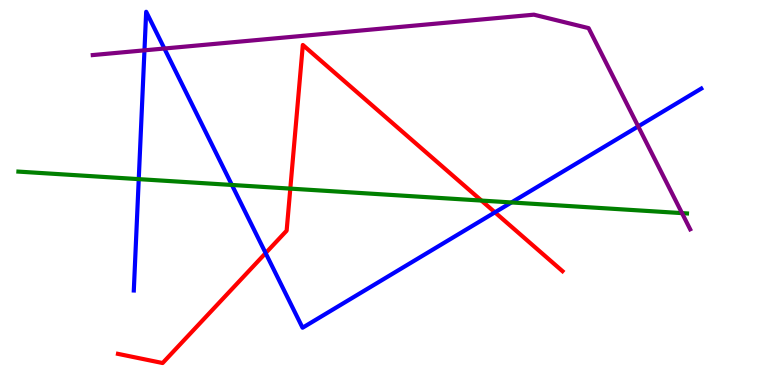[{'lines': ['blue', 'red'], 'intersections': [{'x': 3.43, 'y': 3.43}, {'x': 6.39, 'y': 4.48}]}, {'lines': ['green', 'red'], 'intersections': [{'x': 3.75, 'y': 5.1}, {'x': 6.21, 'y': 4.79}]}, {'lines': ['purple', 'red'], 'intersections': []}, {'lines': ['blue', 'green'], 'intersections': [{'x': 1.79, 'y': 5.35}, {'x': 2.99, 'y': 5.2}, {'x': 6.6, 'y': 4.74}]}, {'lines': ['blue', 'purple'], 'intersections': [{'x': 1.86, 'y': 8.69}, {'x': 2.12, 'y': 8.74}, {'x': 8.24, 'y': 6.72}]}, {'lines': ['green', 'purple'], 'intersections': [{'x': 8.8, 'y': 4.46}]}]